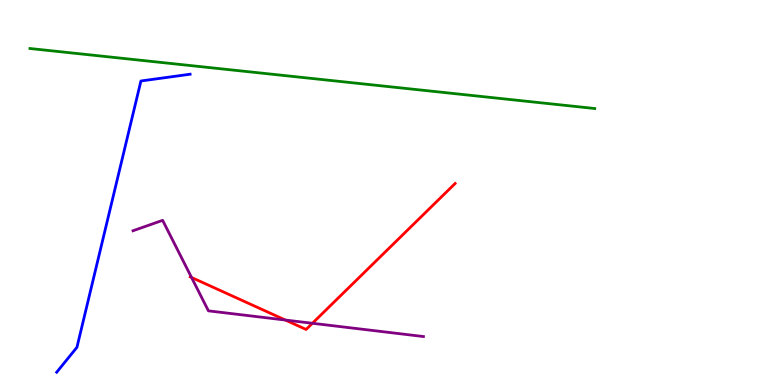[{'lines': ['blue', 'red'], 'intersections': []}, {'lines': ['green', 'red'], 'intersections': []}, {'lines': ['purple', 'red'], 'intersections': [{'x': 2.47, 'y': 2.79}, {'x': 3.68, 'y': 1.69}, {'x': 4.03, 'y': 1.6}]}, {'lines': ['blue', 'green'], 'intersections': []}, {'lines': ['blue', 'purple'], 'intersections': []}, {'lines': ['green', 'purple'], 'intersections': []}]